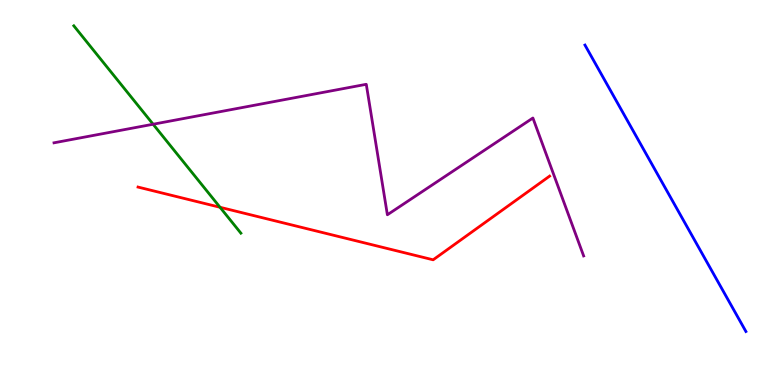[{'lines': ['blue', 'red'], 'intersections': []}, {'lines': ['green', 'red'], 'intersections': [{'x': 2.84, 'y': 4.62}]}, {'lines': ['purple', 'red'], 'intersections': []}, {'lines': ['blue', 'green'], 'intersections': []}, {'lines': ['blue', 'purple'], 'intersections': []}, {'lines': ['green', 'purple'], 'intersections': [{'x': 1.98, 'y': 6.77}]}]